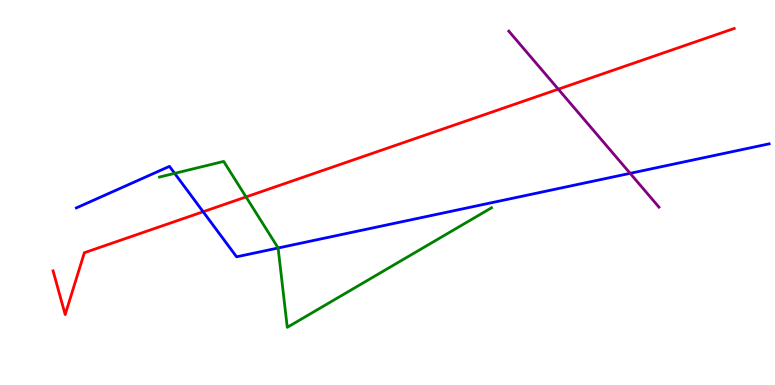[{'lines': ['blue', 'red'], 'intersections': [{'x': 2.62, 'y': 4.5}]}, {'lines': ['green', 'red'], 'intersections': [{'x': 3.17, 'y': 4.88}]}, {'lines': ['purple', 'red'], 'intersections': [{'x': 7.2, 'y': 7.68}]}, {'lines': ['blue', 'green'], 'intersections': [{'x': 2.25, 'y': 5.5}, {'x': 3.59, 'y': 3.56}]}, {'lines': ['blue', 'purple'], 'intersections': [{'x': 8.13, 'y': 5.5}]}, {'lines': ['green', 'purple'], 'intersections': []}]